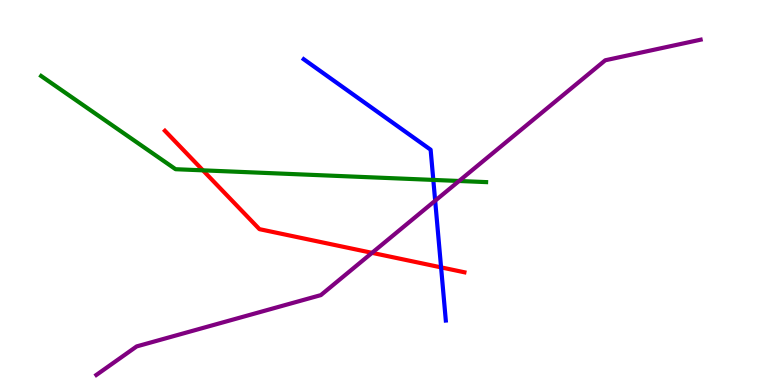[{'lines': ['blue', 'red'], 'intersections': [{'x': 5.69, 'y': 3.06}]}, {'lines': ['green', 'red'], 'intersections': [{'x': 2.62, 'y': 5.58}]}, {'lines': ['purple', 'red'], 'intersections': [{'x': 4.8, 'y': 3.43}]}, {'lines': ['blue', 'green'], 'intersections': [{'x': 5.59, 'y': 5.33}]}, {'lines': ['blue', 'purple'], 'intersections': [{'x': 5.61, 'y': 4.79}]}, {'lines': ['green', 'purple'], 'intersections': [{'x': 5.92, 'y': 5.3}]}]